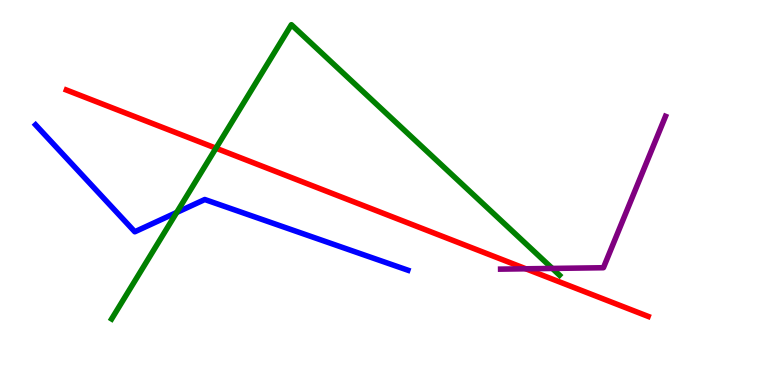[{'lines': ['blue', 'red'], 'intersections': []}, {'lines': ['green', 'red'], 'intersections': [{'x': 2.79, 'y': 6.15}]}, {'lines': ['purple', 'red'], 'intersections': [{'x': 6.78, 'y': 3.02}]}, {'lines': ['blue', 'green'], 'intersections': [{'x': 2.28, 'y': 4.48}]}, {'lines': ['blue', 'purple'], 'intersections': []}, {'lines': ['green', 'purple'], 'intersections': [{'x': 7.13, 'y': 3.03}]}]